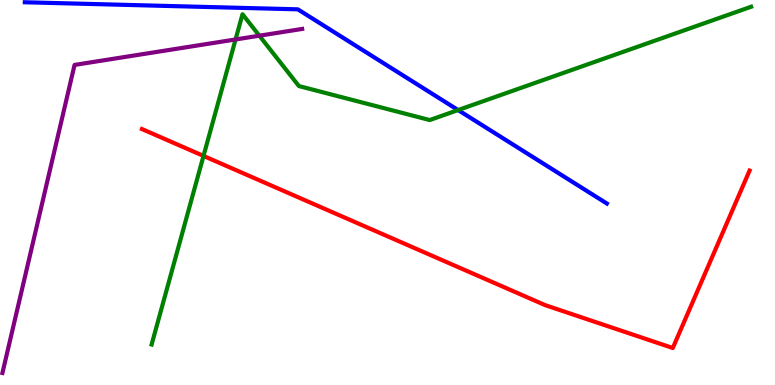[{'lines': ['blue', 'red'], 'intersections': []}, {'lines': ['green', 'red'], 'intersections': [{'x': 2.63, 'y': 5.95}]}, {'lines': ['purple', 'red'], 'intersections': []}, {'lines': ['blue', 'green'], 'intersections': [{'x': 5.91, 'y': 7.14}]}, {'lines': ['blue', 'purple'], 'intersections': []}, {'lines': ['green', 'purple'], 'intersections': [{'x': 3.04, 'y': 8.97}, {'x': 3.35, 'y': 9.07}]}]